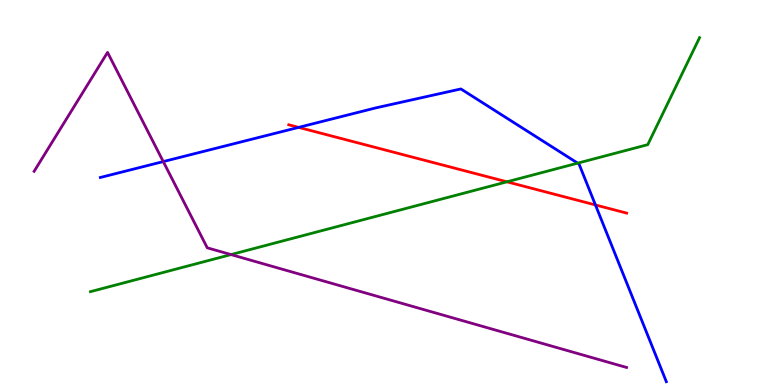[{'lines': ['blue', 'red'], 'intersections': [{'x': 3.85, 'y': 6.69}, {'x': 7.68, 'y': 4.68}]}, {'lines': ['green', 'red'], 'intersections': [{'x': 6.54, 'y': 5.28}]}, {'lines': ['purple', 'red'], 'intersections': []}, {'lines': ['blue', 'green'], 'intersections': [{'x': 7.45, 'y': 5.76}]}, {'lines': ['blue', 'purple'], 'intersections': [{'x': 2.11, 'y': 5.8}]}, {'lines': ['green', 'purple'], 'intersections': [{'x': 2.98, 'y': 3.39}]}]